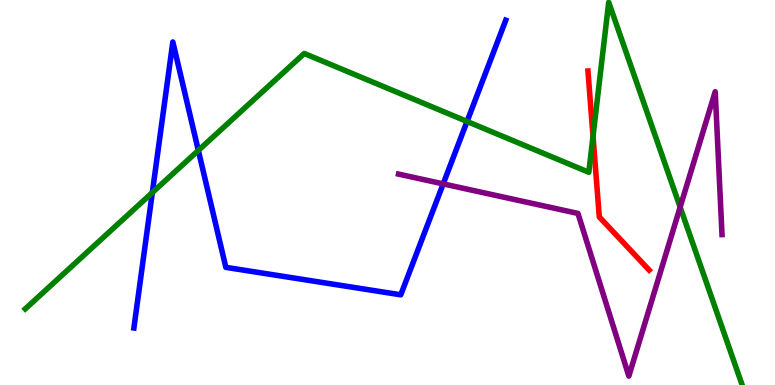[{'lines': ['blue', 'red'], 'intersections': []}, {'lines': ['green', 'red'], 'intersections': [{'x': 7.65, 'y': 6.46}]}, {'lines': ['purple', 'red'], 'intersections': []}, {'lines': ['blue', 'green'], 'intersections': [{'x': 1.97, 'y': 5.0}, {'x': 2.56, 'y': 6.09}, {'x': 6.03, 'y': 6.85}]}, {'lines': ['blue', 'purple'], 'intersections': [{'x': 5.72, 'y': 5.22}]}, {'lines': ['green', 'purple'], 'intersections': [{'x': 8.78, 'y': 4.62}]}]